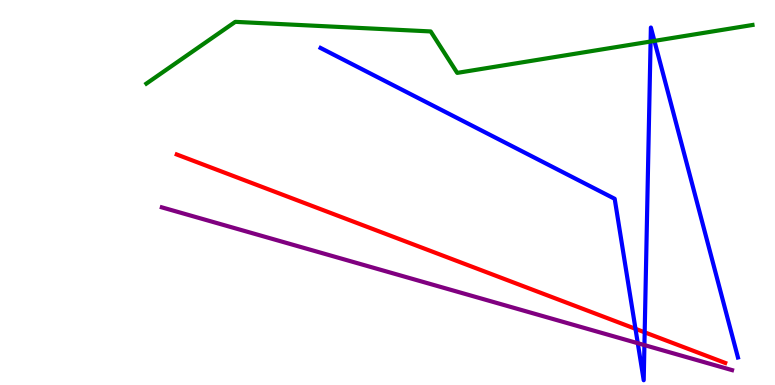[{'lines': ['blue', 'red'], 'intersections': [{'x': 8.2, 'y': 1.46}, {'x': 8.32, 'y': 1.37}]}, {'lines': ['green', 'red'], 'intersections': []}, {'lines': ['purple', 'red'], 'intersections': []}, {'lines': ['blue', 'green'], 'intersections': [{'x': 8.39, 'y': 8.92}, {'x': 8.44, 'y': 8.94}]}, {'lines': ['blue', 'purple'], 'intersections': [{'x': 8.23, 'y': 1.09}, {'x': 8.32, 'y': 1.04}]}, {'lines': ['green', 'purple'], 'intersections': []}]